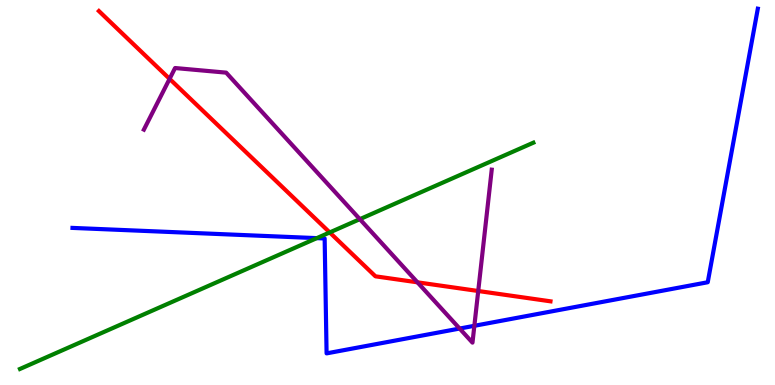[{'lines': ['blue', 'red'], 'intersections': []}, {'lines': ['green', 'red'], 'intersections': [{'x': 4.25, 'y': 3.96}]}, {'lines': ['purple', 'red'], 'intersections': [{'x': 2.19, 'y': 7.95}, {'x': 5.39, 'y': 2.67}, {'x': 6.17, 'y': 2.44}]}, {'lines': ['blue', 'green'], 'intersections': [{'x': 4.09, 'y': 3.81}]}, {'lines': ['blue', 'purple'], 'intersections': [{'x': 5.93, 'y': 1.47}, {'x': 6.12, 'y': 1.54}]}, {'lines': ['green', 'purple'], 'intersections': [{'x': 4.64, 'y': 4.31}]}]